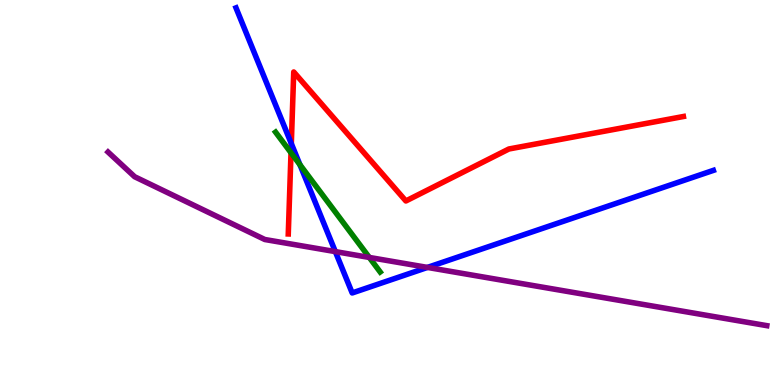[{'lines': ['blue', 'red'], 'intersections': [{'x': 3.76, 'y': 6.27}]}, {'lines': ['green', 'red'], 'intersections': [{'x': 3.75, 'y': 6.03}]}, {'lines': ['purple', 'red'], 'intersections': []}, {'lines': ['blue', 'green'], 'intersections': [{'x': 3.87, 'y': 5.72}]}, {'lines': ['blue', 'purple'], 'intersections': [{'x': 4.33, 'y': 3.46}, {'x': 5.52, 'y': 3.05}]}, {'lines': ['green', 'purple'], 'intersections': [{'x': 4.77, 'y': 3.31}]}]